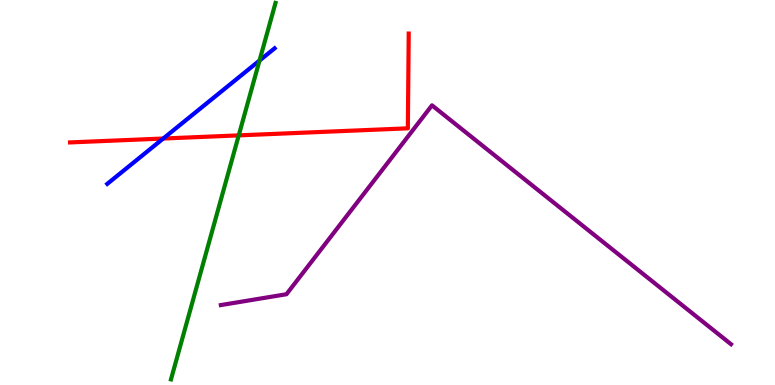[{'lines': ['blue', 'red'], 'intersections': [{'x': 2.11, 'y': 6.4}]}, {'lines': ['green', 'red'], 'intersections': [{'x': 3.08, 'y': 6.48}]}, {'lines': ['purple', 'red'], 'intersections': []}, {'lines': ['blue', 'green'], 'intersections': [{'x': 3.35, 'y': 8.43}]}, {'lines': ['blue', 'purple'], 'intersections': []}, {'lines': ['green', 'purple'], 'intersections': []}]